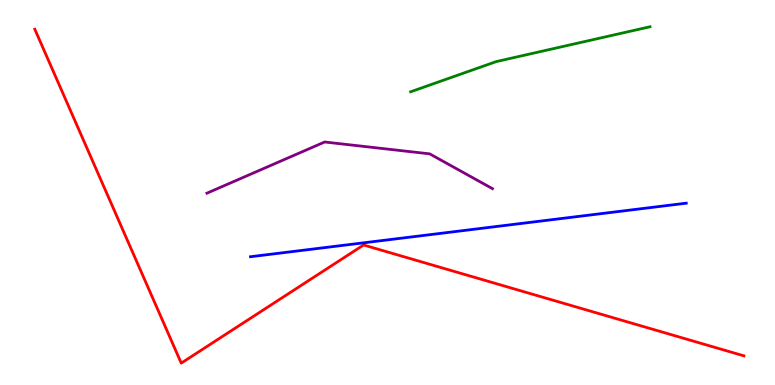[{'lines': ['blue', 'red'], 'intersections': []}, {'lines': ['green', 'red'], 'intersections': []}, {'lines': ['purple', 'red'], 'intersections': []}, {'lines': ['blue', 'green'], 'intersections': []}, {'lines': ['blue', 'purple'], 'intersections': []}, {'lines': ['green', 'purple'], 'intersections': []}]